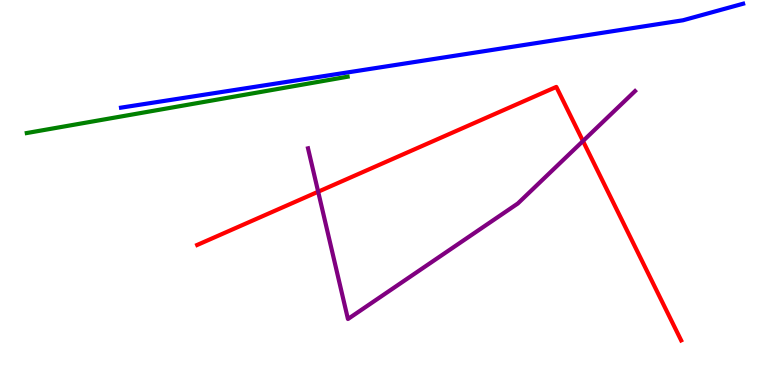[{'lines': ['blue', 'red'], 'intersections': []}, {'lines': ['green', 'red'], 'intersections': []}, {'lines': ['purple', 'red'], 'intersections': [{'x': 4.11, 'y': 5.02}, {'x': 7.52, 'y': 6.34}]}, {'lines': ['blue', 'green'], 'intersections': []}, {'lines': ['blue', 'purple'], 'intersections': []}, {'lines': ['green', 'purple'], 'intersections': []}]